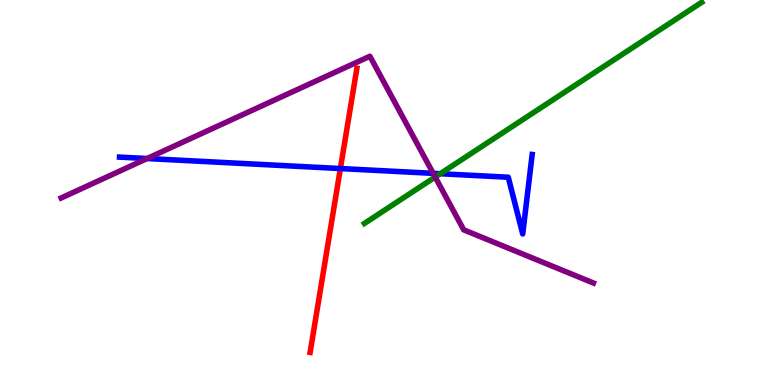[{'lines': ['blue', 'red'], 'intersections': [{'x': 4.39, 'y': 5.62}]}, {'lines': ['green', 'red'], 'intersections': []}, {'lines': ['purple', 'red'], 'intersections': []}, {'lines': ['blue', 'green'], 'intersections': [{'x': 5.68, 'y': 5.49}]}, {'lines': ['blue', 'purple'], 'intersections': [{'x': 1.9, 'y': 5.88}, {'x': 5.59, 'y': 5.5}]}, {'lines': ['green', 'purple'], 'intersections': [{'x': 5.62, 'y': 5.4}]}]